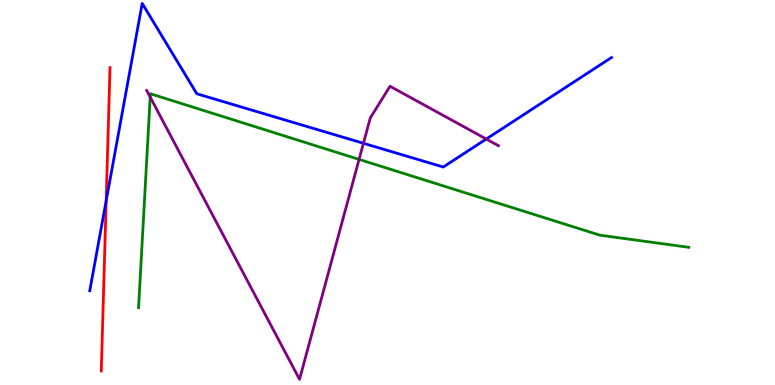[{'lines': ['blue', 'red'], 'intersections': [{'x': 1.37, 'y': 4.78}]}, {'lines': ['green', 'red'], 'intersections': []}, {'lines': ['purple', 'red'], 'intersections': []}, {'lines': ['blue', 'green'], 'intersections': []}, {'lines': ['blue', 'purple'], 'intersections': [{'x': 4.69, 'y': 6.28}, {'x': 6.27, 'y': 6.39}]}, {'lines': ['green', 'purple'], 'intersections': [{'x': 1.94, 'y': 7.48}, {'x': 4.63, 'y': 5.86}]}]